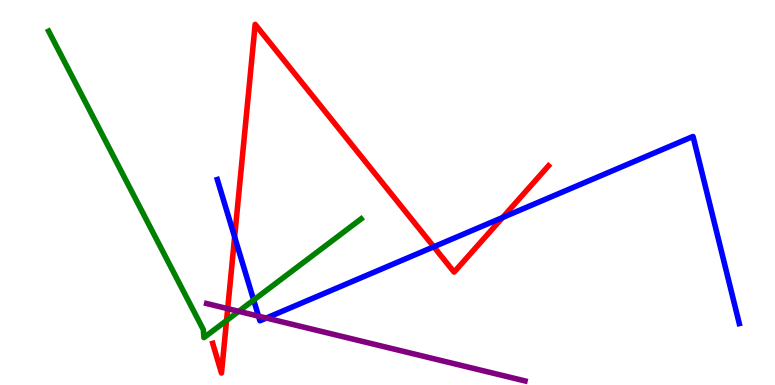[{'lines': ['blue', 'red'], 'intersections': [{'x': 3.03, 'y': 3.85}, {'x': 5.6, 'y': 3.59}, {'x': 6.49, 'y': 4.35}]}, {'lines': ['green', 'red'], 'intersections': [{'x': 2.92, 'y': 1.67}]}, {'lines': ['purple', 'red'], 'intersections': [{'x': 2.94, 'y': 1.98}]}, {'lines': ['blue', 'green'], 'intersections': [{'x': 3.27, 'y': 2.21}]}, {'lines': ['blue', 'purple'], 'intersections': [{'x': 3.34, 'y': 1.79}, {'x': 3.44, 'y': 1.74}]}, {'lines': ['green', 'purple'], 'intersections': [{'x': 3.08, 'y': 1.91}]}]